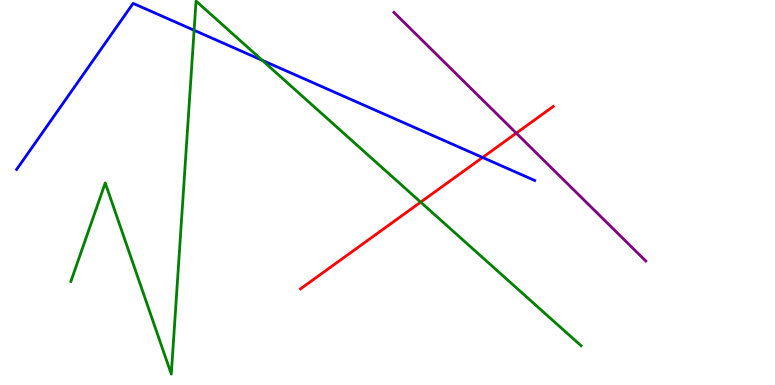[{'lines': ['blue', 'red'], 'intersections': [{'x': 6.23, 'y': 5.91}]}, {'lines': ['green', 'red'], 'intersections': [{'x': 5.43, 'y': 4.75}]}, {'lines': ['purple', 'red'], 'intersections': [{'x': 6.66, 'y': 6.54}]}, {'lines': ['blue', 'green'], 'intersections': [{'x': 2.5, 'y': 9.21}, {'x': 3.38, 'y': 8.43}]}, {'lines': ['blue', 'purple'], 'intersections': []}, {'lines': ['green', 'purple'], 'intersections': []}]